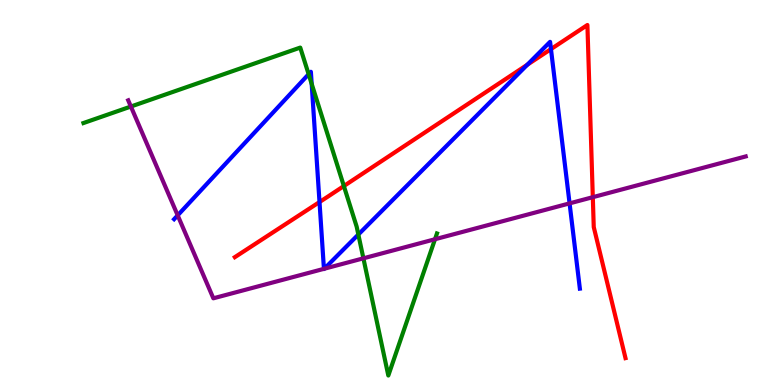[{'lines': ['blue', 'red'], 'intersections': [{'x': 4.12, 'y': 4.75}, {'x': 6.8, 'y': 8.32}, {'x': 7.11, 'y': 8.72}]}, {'lines': ['green', 'red'], 'intersections': [{'x': 4.44, 'y': 5.17}]}, {'lines': ['purple', 'red'], 'intersections': [{'x': 7.65, 'y': 4.88}]}, {'lines': ['blue', 'green'], 'intersections': [{'x': 3.98, 'y': 8.07}, {'x': 4.02, 'y': 7.82}, {'x': 4.62, 'y': 3.91}]}, {'lines': ['blue', 'purple'], 'intersections': [{'x': 2.29, 'y': 4.41}, {'x': 4.18, 'y': 3.02}, {'x': 4.18, 'y': 3.02}, {'x': 7.35, 'y': 4.72}]}, {'lines': ['green', 'purple'], 'intersections': [{'x': 1.69, 'y': 7.23}, {'x': 4.69, 'y': 3.29}, {'x': 5.61, 'y': 3.79}]}]